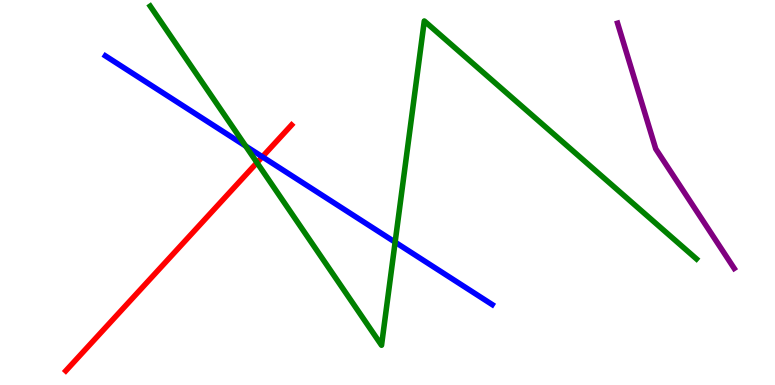[{'lines': ['blue', 'red'], 'intersections': [{'x': 3.39, 'y': 5.93}]}, {'lines': ['green', 'red'], 'intersections': [{'x': 3.32, 'y': 5.78}]}, {'lines': ['purple', 'red'], 'intersections': []}, {'lines': ['blue', 'green'], 'intersections': [{'x': 3.17, 'y': 6.21}, {'x': 5.1, 'y': 3.71}]}, {'lines': ['blue', 'purple'], 'intersections': []}, {'lines': ['green', 'purple'], 'intersections': []}]